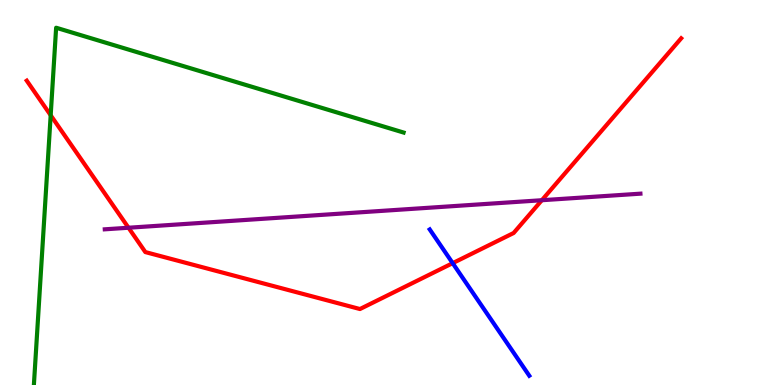[{'lines': ['blue', 'red'], 'intersections': [{'x': 5.84, 'y': 3.16}]}, {'lines': ['green', 'red'], 'intersections': [{'x': 0.654, 'y': 7.01}]}, {'lines': ['purple', 'red'], 'intersections': [{'x': 1.66, 'y': 4.08}, {'x': 6.99, 'y': 4.8}]}, {'lines': ['blue', 'green'], 'intersections': []}, {'lines': ['blue', 'purple'], 'intersections': []}, {'lines': ['green', 'purple'], 'intersections': []}]